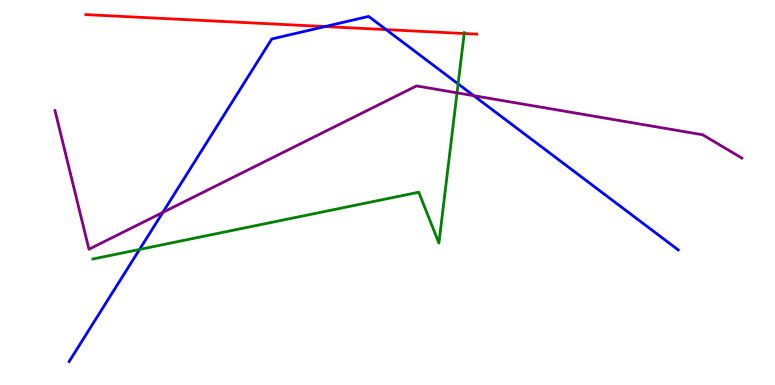[{'lines': ['blue', 'red'], 'intersections': [{'x': 4.19, 'y': 9.31}, {'x': 4.98, 'y': 9.23}]}, {'lines': ['green', 'red'], 'intersections': [{'x': 5.99, 'y': 9.13}]}, {'lines': ['purple', 'red'], 'intersections': []}, {'lines': ['blue', 'green'], 'intersections': [{'x': 1.8, 'y': 3.52}, {'x': 5.91, 'y': 7.82}]}, {'lines': ['blue', 'purple'], 'intersections': [{'x': 2.1, 'y': 4.48}, {'x': 6.11, 'y': 7.51}]}, {'lines': ['green', 'purple'], 'intersections': [{'x': 5.9, 'y': 7.59}]}]